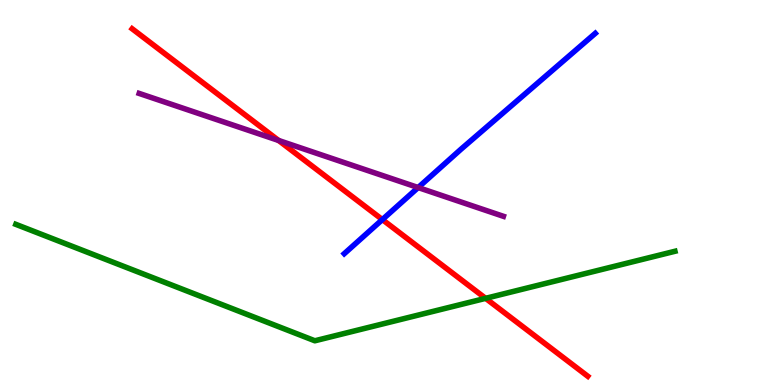[{'lines': ['blue', 'red'], 'intersections': [{'x': 4.93, 'y': 4.3}]}, {'lines': ['green', 'red'], 'intersections': [{'x': 6.27, 'y': 2.25}]}, {'lines': ['purple', 'red'], 'intersections': [{'x': 3.59, 'y': 6.35}]}, {'lines': ['blue', 'green'], 'intersections': []}, {'lines': ['blue', 'purple'], 'intersections': [{'x': 5.4, 'y': 5.13}]}, {'lines': ['green', 'purple'], 'intersections': []}]